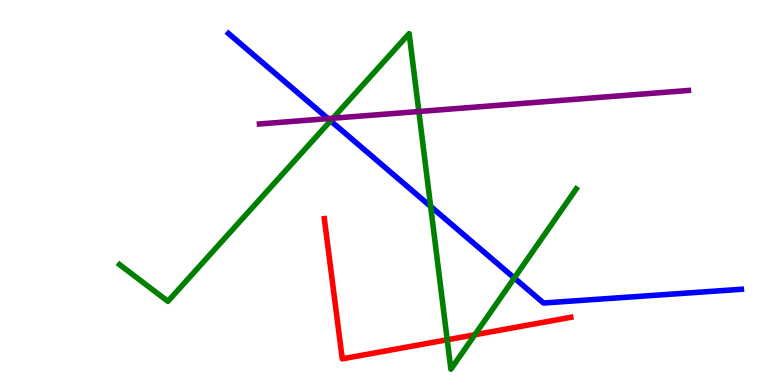[{'lines': ['blue', 'red'], 'intersections': []}, {'lines': ['green', 'red'], 'intersections': [{'x': 5.77, 'y': 1.17}, {'x': 6.13, 'y': 1.31}]}, {'lines': ['purple', 'red'], 'intersections': []}, {'lines': ['blue', 'green'], 'intersections': [{'x': 4.27, 'y': 6.86}, {'x': 5.56, 'y': 4.64}, {'x': 6.64, 'y': 2.78}]}, {'lines': ['blue', 'purple'], 'intersections': [{'x': 4.23, 'y': 6.92}]}, {'lines': ['green', 'purple'], 'intersections': [{'x': 4.3, 'y': 6.93}, {'x': 5.4, 'y': 7.1}]}]